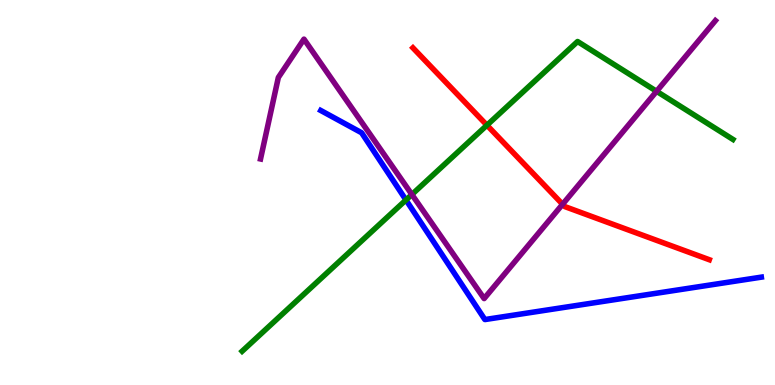[{'lines': ['blue', 'red'], 'intersections': []}, {'lines': ['green', 'red'], 'intersections': [{'x': 6.28, 'y': 6.75}]}, {'lines': ['purple', 'red'], 'intersections': [{'x': 7.26, 'y': 4.69}]}, {'lines': ['blue', 'green'], 'intersections': [{'x': 5.24, 'y': 4.81}]}, {'lines': ['blue', 'purple'], 'intersections': []}, {'lines': ['green', 'purple'], 'intersections': [{'x': 5.31, 'y': 4.95}, {'x': 8.47, 'y': 7.63}]}]